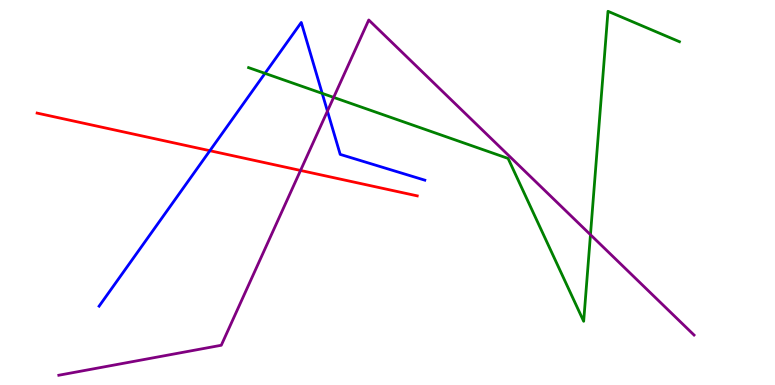[{'lines': ['blue', 'red'], 'intersections': [{'x': 2.71, 'y': 6.09}]}, {'lines': ['green', 'red'], 'intersections': []}, {'lines': ['purple', 'red'], 'intersections': [{'x': 3.88, 'y': 5.57}]}, {'lines': ['blue', 'green'], 'intersections': [{'x': 3.42, 'y': 8.09}, {'x': 4.16, 'y': 7.57}]}, {'lines': ['blue', 'purple'], 'intersections': [{'x': 4.22, 'y': 7.11}]}, {'lines': ['green', 'purple'], 'intersections': [{'x': 4.31, 'y': 7.47}, {'x': 7.62, 'y': 3.9}]}]